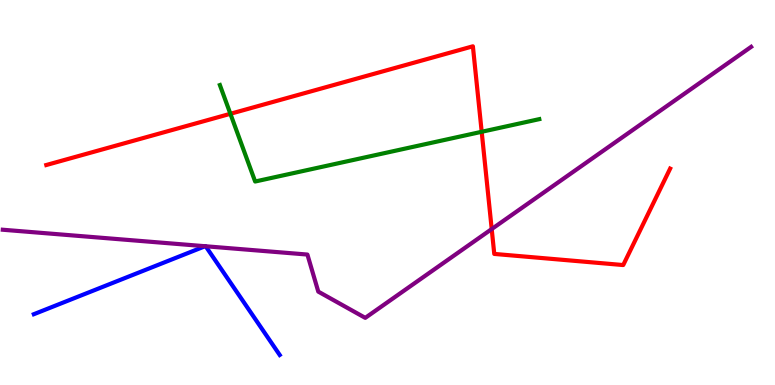[{'lines': ['blue', 'red'], 'intersections': []}, {'lines': ['green', 'red'], 'intersections': [{'x': 2.97, 'y': 7.04}, {'x': 6.22, 'y': 6.58}]}, {'lines': ['purple', 'red'], 'intersections': [{'x': 6.34, 'y': 4.05}]}, {'lines': ['blue', 'green'], 'intersections': []}, {'lines': ['blue', 'purple'], 'intersections': [{'x': 2.65, 'y': 3.6}, {'x': 2.65, 'y': 3.6}]}, {'lines': ['green', 'purple'], 'intersections': []}]